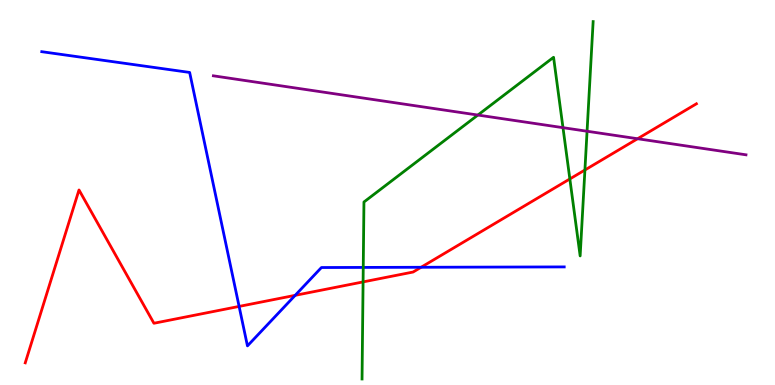[{'lines': ['blue', 'red'], 'intersections': [{'x': 3.09, 'y': 2.04}, {'x': 3.81, 'y': 2.33}, {'x': 5.43, 'y': 3.06}]}, {'lines': ['green', 'red'], 'intersections': [{'x': 4.69, 'y': 2.68}, {'x': 7.35, 'y': 5.35}, {'x': 7.55, 'y': 5.58}]}, {'lines': ['purple', 'red'], 'intersections': [{'x': 8.23, 'y': 6.4}]}, {'lines': ['blue', 'green'], 'intersections': [{'x': 4.69, 'y': 3.05}]}, {'lines': ['blue', 'purple'], 'intersections': []}, {'lines': ['green', 'purple'], 'intersections': [{'x': 6.17, 'y': 7.01}, {'x': 7.26, 'y': 6.68}, {'x': 7.58, 'y': 6.59}]}]